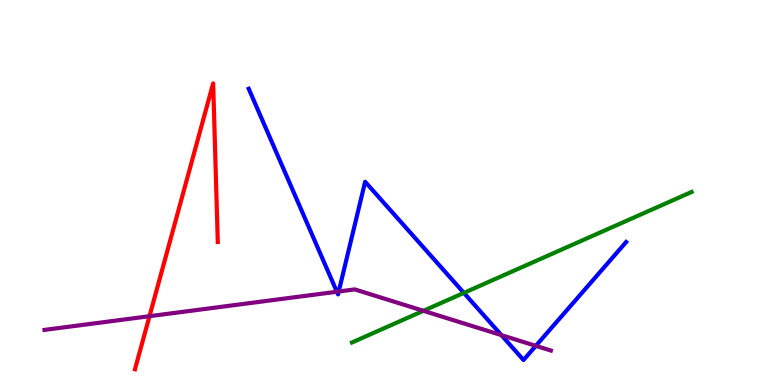[{'lines': ['blue', 'red'], 'intersections': []}, {'lines': ['green', 'red'], 'intersections': []}, {'lines': ['purple', 'red'], 'intersections': [{'x': 1.93, 'y': 1.79}]}, {'lines': ['blue', 'green'], 'intersections': [{'x': 5.99, 'y': 2.39}]}, {'lines': ['blue', 'purple'], 'intersections': [{'x': 4.35, 'y': 2.42}, {'x': 4.37, 'y': 2.43}, {'x': 6.47, 'y': 1.3}, {'x': 6.91, 'y': 1.02}]}, {'lines': ['green', 'purple'], 'intersections': [{'x': 5.46, 'y': 1.93}]}]